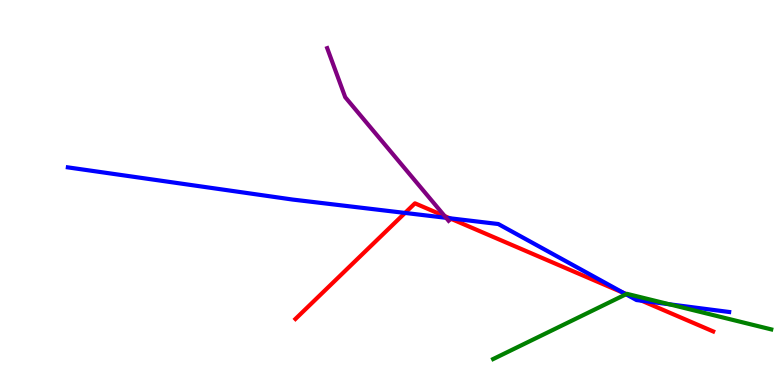[{'lines': ['blue', 'red'], 'intersections': [{'x': 5.23, 'y': 4.47}, {'x': 5.8, 'y': 4.33}, {'x': 8.05, 'y': 2.39}, {'x': 8.28, 'y': 2.19}]}, {'lines': ['green', 'red'], 'intersections': [{'x': 8.08, 'y': 2.36}]}, {'lines': ['purple', 'red'], 'intersections': [{'x': 5.74, 'y': 4.39}]}, {'lines': ['blue', 'green'], 'intersections': [{'x': 8.08, 'y': 2.36}, {'x': 8.64, 'y': 2.1}]}, {'lines': ['blue', 'purple'], 'intersections': [{'x': 5.76, 'y': 4.34}]}, {'lines': ['green', 'purple'], 'intersections': []}]